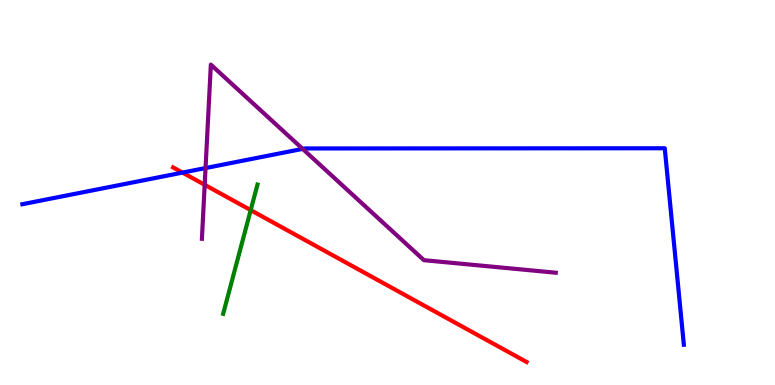[{'lines': ['blue', 'red'], 'intersections': [{'x': 2.36, 'y': 5.52}]}, {'lines': ['green', 'red'], 'intersections': [{'x': 3.23, 'y': 4.54}]}, {'lines': ['purple', 'red'], 'intersections': [{'x': 2.64, 'y': 5.2}]}, {'lines': ['blue', 'green'], 'intersections': []}, {'lines': ['blue', 'purple'], 'intersections': [{'x': 2.65, 'y': 5.64}, {'x': 3.91, 'y': 6.13}]}, {'lines': ['green', 'purple'], 'intersections': []}]